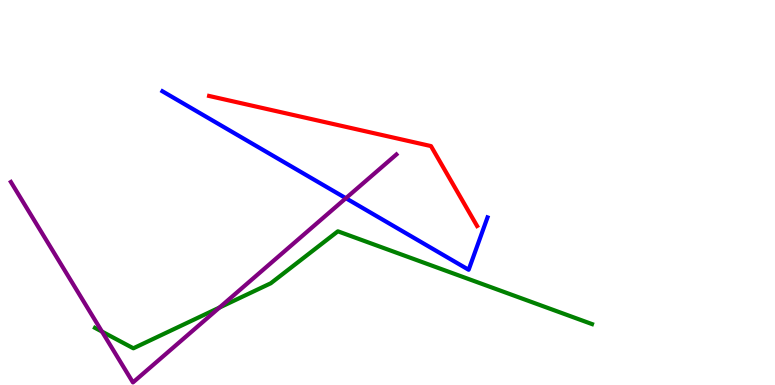[{'lines': ['blue', 'red'], 'intersections': []}, {'lines': ['green', 'red'], 'intersections': []}, {'lines': ['purple', 'red'], 'intersections': []}, {'lines': ['blue', 'green'], 'intersections': []}, {'lines': ['blue', 'purple'], 'intersections': [{'x': 4.46, 'y': 4.85}]}, {'lines': ['green', 'purple'], 'intersections': [{'x': 1.32, 'y': 1.39}, {'x': 2.83, 'y': 2.01}]}]